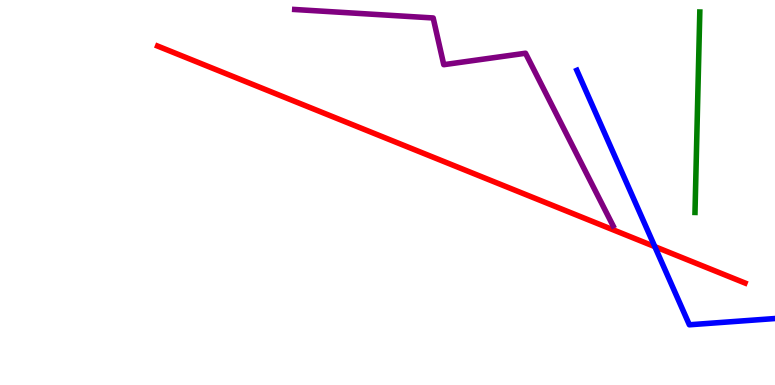[{'lines': ['blue', 'red'], 'intersections': [{'x': 8.45, 'y': 3.59}]}, {'lines': ['green', 'red'], 'intersections': []}, {'lines': ['purple', 'red'], 'intersections': []}, {'lines': ['blue', 'green'], 'intersections': []}, {'lines': ['blue', 'purple'], 'intersections': []}, {'lines': ['green', 'purple'], 'intersections': []}]